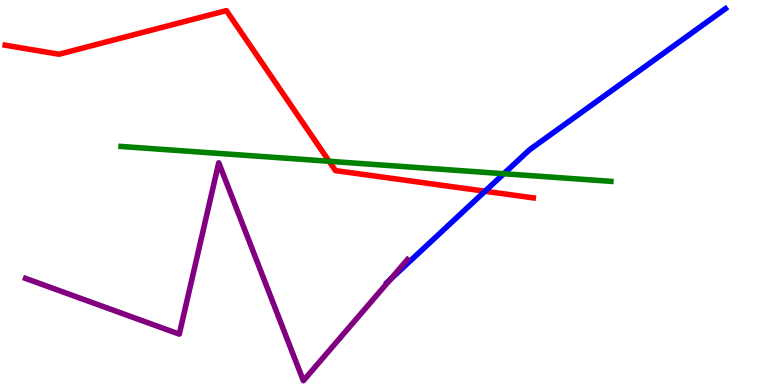[{'lines': ['blue', 'red'], 'intersections': [{'x': 6.26, 'y': 5.03}]}, {'lines': ['green', 'red'], 'intersections': [{'x': 4.25, 'y': 5.81}]}, {'lines': ['purple', 'red'], 'intersections': []}, {'lines': ['blue', 'green'], 'intersections': [{'x': 6.5, 'y': 5.49}]}, {'lines': ['blue', 'purple'], 'intersections': [{'x': 5.04, 'y': 2.74}]}, {'lines': ['green', 'purple'], 'intersections': []}]